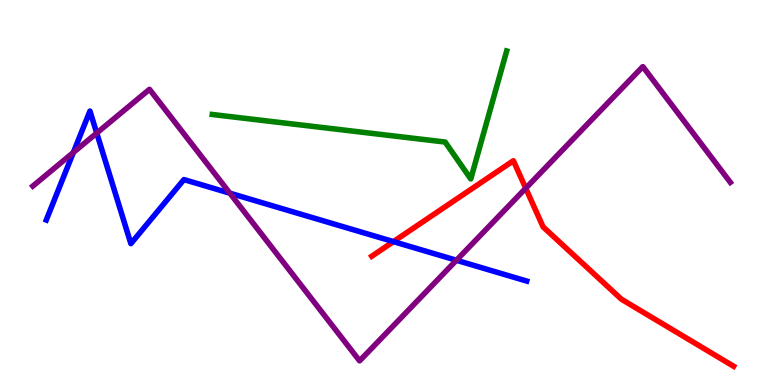[{'lines': ['blue', 'red'], 'intersections': [{'x': 5.08, 'y': 3.72}]}, {'lines': ['green', 'red'], 'intersections': []}, {'lines': ['purple', 'red'], 'intersections': [{'x': 6.78, 'y': 5.11}]}, {'lines': ['blue', 'green'], 'intersections': []}, {'lines': ['blue', 'purple'], 'intersections': [{'x': 0.947, 'y': 6.04}, {'x': 1.25, 'y': 6.54}, {'x': 2.97, 'y': 4.98}, {'x': 5.89, 'y': 3.24}]}, {'lines': ['green', 'purple'], 'intersections': []}]